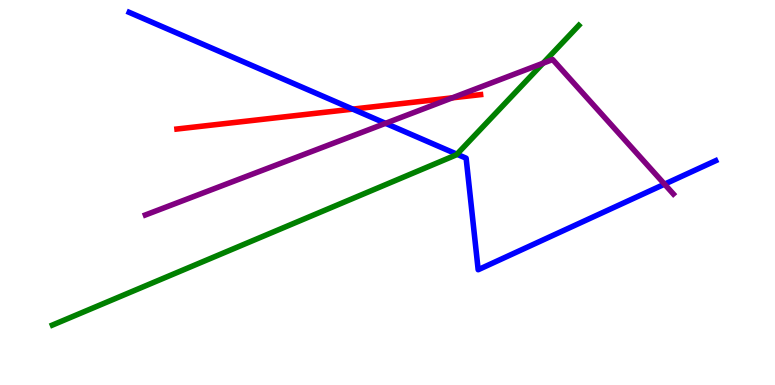[{'lines': ['blue', 'red'], 'intersections': [{'x': 4.55, 'y': 7.17}]}, {'lines': ['green', 'red'], 'intersections': []}, {'lines': ['purple', 'red'], 'intersections': [{'x': 5.84, 'y': 7.46}]}, {'lines': ['blue', 'green'], 'intersections': [{'x': 5.9, 'y': 5.99}]}, {'lines': ['blue', 'purple'], 'intersections': [{'x': 4.97, 'y': 6.8}, {'x': 8.57, 'y': 5.22}]}, {'lines': ['green', 'purple'], 'intersections': [{'x': 7.01, 'y': 8.36}]}]